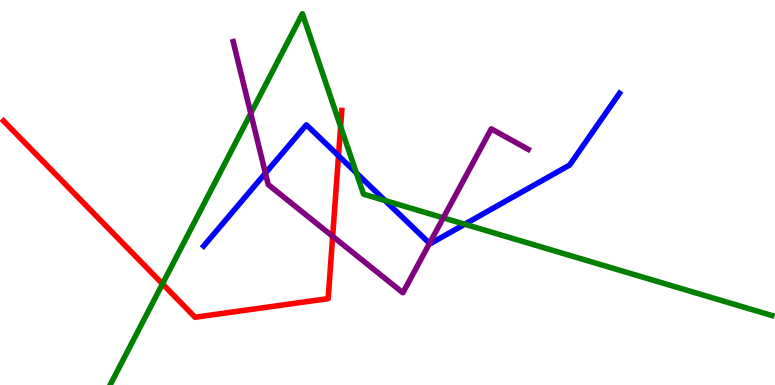[{'lines': ['blue', 'red'], 'intersections': [{'x': 4.37, 'y': 5.95}]}, {'lines': ['green', 'red'], 'intersections': [{'x': 2.1, 'y': 2.63}, {'x': 4.4, 'y': 6.71}]}, {'lines': ['purple', 'red'], 'intersections': [{'x': 4.29, 'y': 3.86}]}, {'lines': ['blue', 'green'], 'intersections': [{'x': 4.6, 'y': 5.51}, {'x': 4.97, 'y': 4.79}, {'x': 6.0, 'y': 4.18}]}, {'lines': ['blue', 'purple'], 'intersections': [{'x': 3.42, 'y': 5.5}, {'x': 5.54, 'y': 3.68}]}, {'lines': ['green', 'purple'], 'intersections': [{'x': 3.24, 'y': 7.05}, {'x': 5.72, 'y': 4.34}]}]